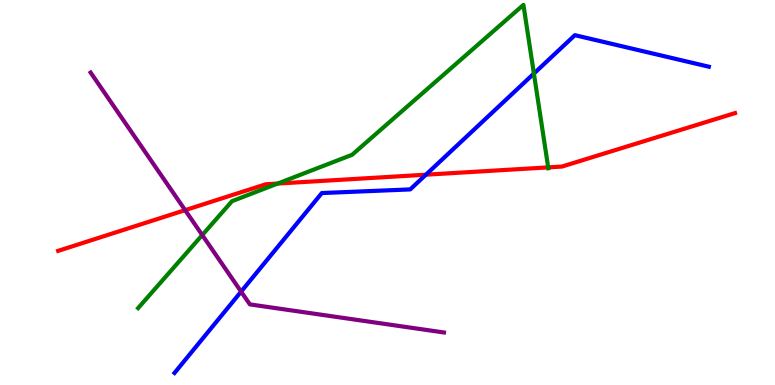[{'lines': ['blue', 'red'], 'intersections': [{'x': 5.5, 'y': 5.46}]}, {'lines': ['green', 'red'], 'intersections': [{'x': 3.58, 'y': 5.23}, {'x': 7.07, 'y': 5.65}]}, {'lines': ['purple', 'red'], 'intersections': [{'x': 2.39, 'y': 4.54}]}, {'lines': ['blue', 'green'], 'intersections': [{'x': 6.89, 'y': 8.09}]}, {'lines': ['blue', 'purple'], 'intersections': [{'x': 3.11, 'y': 2.43}]}, {'lines': ['green', 'purple'], 'intersections': [{'x': 2.61, 'y': 3.89}]}]